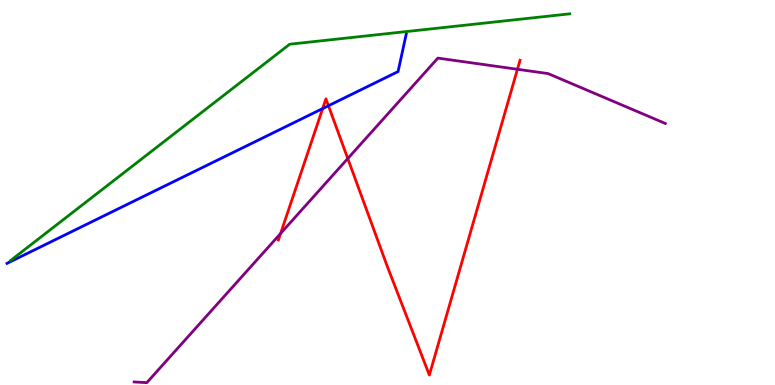[{'lines': ['blue', 'red'], 'intersections': [{'x': 4.16, 'y': 7.18}, {'x': 4.24, 'y': 7.25}]}, {'lines': ['green', 'red'], 'intersections': []}, {'lines': ['purple', 'red'], 'intersections': [{'x': 3.62, 'y': 3.94}, {'x': 4.49, 'y': 5.88}, {'x': 6.68, 'y': 8.2}]}, {'lines': ['blue', 'green'], 'intersections': []}, {'lines': ['blue', 'purple'], 'intersections': []}, {'lines': ['green', 'purple'], 'intersections': []}]